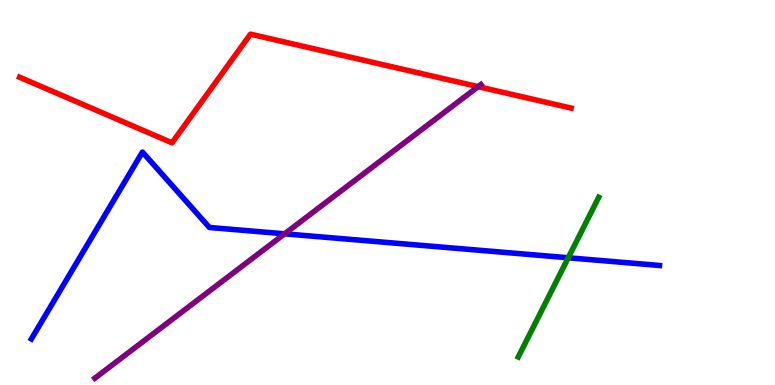[{'lines': ['blue', 'red'], 'intersections': []}, {'lines': ['green', 'red'], 'intersections': []}, {'lines': ['purple', 'red'], 'intersections': [{'x': 6.17, 'y': 7.75}]}, {'lines': ['blue', 'green'], 'intersections': [{'x': 7.33, 'y': 3.3}]}, {'lines': ['blue', 'purple'], 'intersections': [{'x': 3.67, 'y': 3.93}]}, {'lines': ['green', 'purple'], 'intersections': []}]